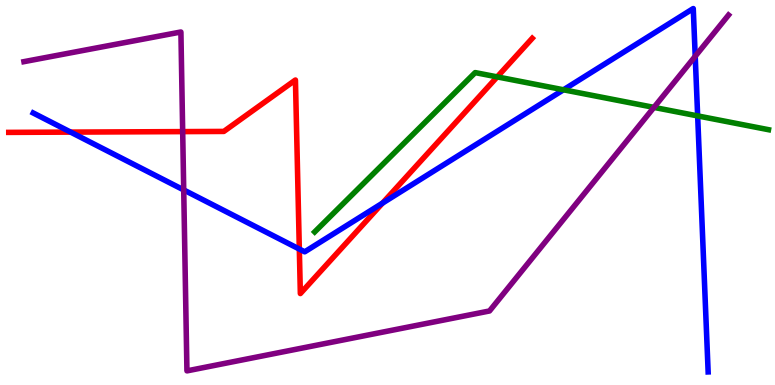[{'lines': ['blue', 'red'], 'intersections': [{'x': 0.911, 'y': 6.57}, {'x': 3.86, 'y': 3.53}, {'x': 4.94, 'y': 4.72}]}, {'lines': ['green', 'red'], 'intersections': [{'x': 6.42, 'y': 8.0}]}, {'lines': ['purple', 'red'], 'intersections': [{'x': 2.36, 'y': 6.58}]}, {'lines': ['blue', 'green'], 'intersections': [{'x': 7.27, 'y': 7.67}, {'x': 9.0, 'y': 6.99}]}, {'lines': ['blue', 'purple'], 'intersections': [{'x': 2.37, 'y': 5.07}, {'x': 8.97, 'y': 8.54}]}, {'lines': ['green', 'purple'], 'intersections': [{'x': 8.44, 'y': 7.21}]}]